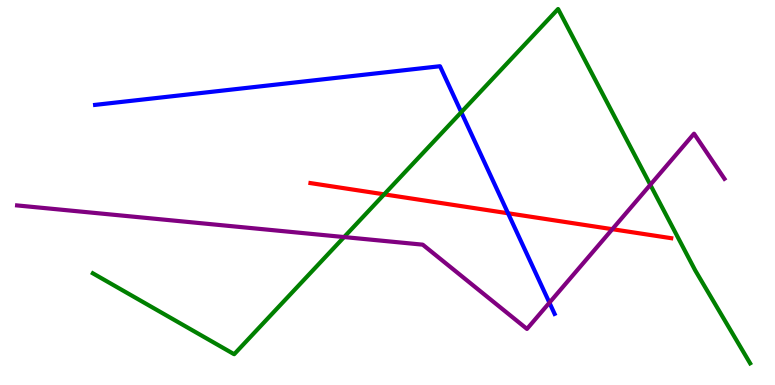[{'lines': ['blue', 'red'], 'intersections': [{'x': 6.56, 'y': 4.46}]}, {'lines': ['green', 'red'], 'intersections': [{'x': 4.96, 'y': 4.95}]}, {'lines': ['purple', 'red'], 'intersections': [{'x': 7.9, 'y': 4.05}]}, {'lines': ['blue', 'green'], 'intersections': [{'x': 5.95, 'y': 7.09}]}, {'lines': ['blue', 'purple'], 'intersections': [{'x': 7.09, 'y': 2.14}]}, {'lines': ['green', 'purple'], 'intersections': [{'x': 4.44, 'y': 3.84}, {'x': 8.39, 'y': 5.2}]}]